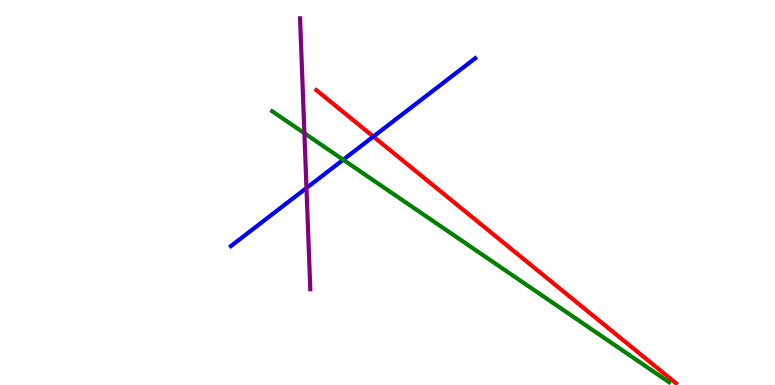[{'lines': ['blue', 'red'], 'intersections': [{'x': 4.82, 'y': 6.45}]}, {'lines': ['green', 'red'], 'intersections': []}, {'lines': ['purple', 'red'], 'intersections': []}, {'lines': ['blue', 'green'], 'intersections': [{'x': 4.43, 'y': 5.85}]}, {'lines': ['blue', 'purple'], 'intersections': [{'x': 3.95, 'y': 5.12}]}, {'lines': ['green', 'purple'], 'intersections': [{'x': 3.93, 'y': 6.54}]}]